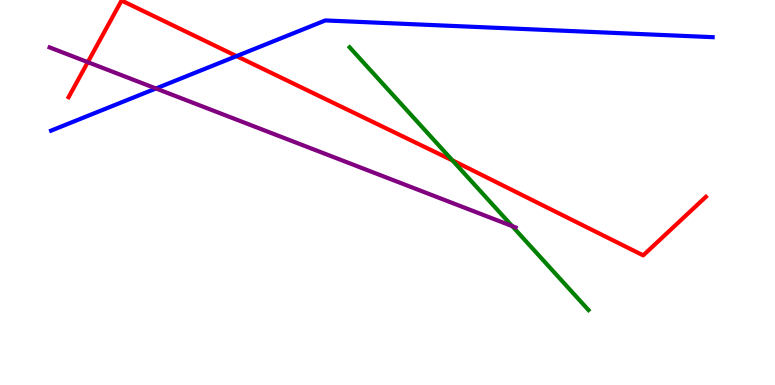[{'lines': ['blue', 'red'], 'intersections': [{'x': 3.05, 'y': 8.54}]}, {'lines': ['green', 'red'], 'intersections': [{'x': 5.84, 'y': 5.83}]}, {'lines': ['purple', 'red'], 'intersections': [{'x': 1.13, 'y': 8.39}]}, {'lines': ['blue', 'green'], 'intersections': []}, {'lines': ['blue', 'purple'], 'intersections': [{'x': 2.01, 'y': 7.7}]}, {'lines': ['green', 'purple'], 'intersections': [{'x': 6.61, 'y': 4.13}]}]